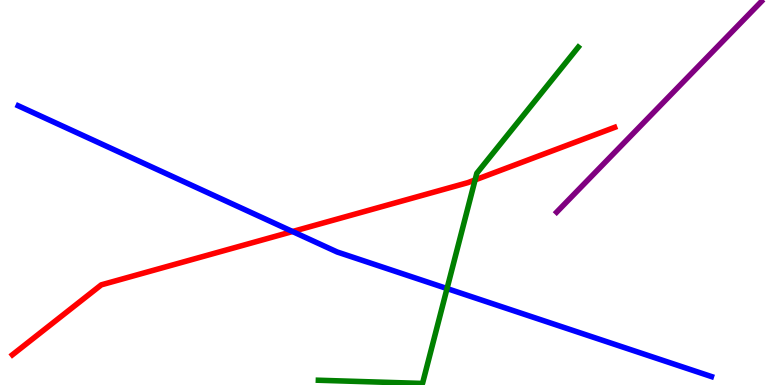[{'lines': ['blue', 'red'], 'intersections': [{'x': 3.77, 'y': 3.99}]}, {'lines': ['green', 'red'], 'intersections': [{'x': 6.13, 'y': 5.33}]}, {'lines': ['purple', 'red'], 'intersections': []}, {'lines': ['blue', 'green'], 'intersections': [{'x': 5.77, 'y': 2.51}]}, {'lines': ['blue', 'purple'], 'intersections': []}, {'lines': ['green', 'purple'], 'intersections': []}]